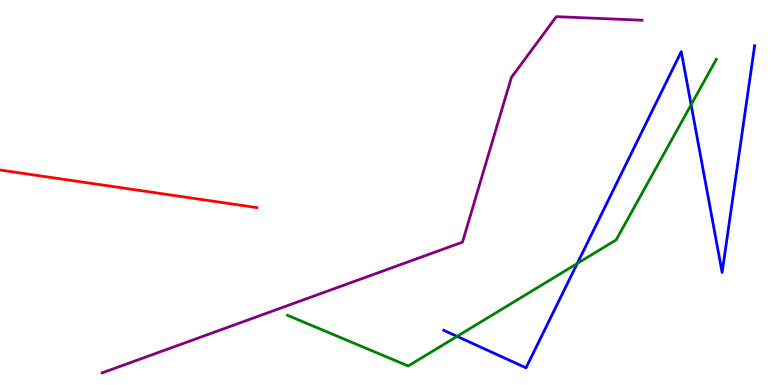[{'lines': ['blue', 'red'], 'intersections': []}, {'lines': ['green', 'red'], 'intersections': []}, {'lines': ['purple', 'red'], 'intersections': []}, {'lines': ['blue', 'green'], 'intersections': [{'x': 5.9, 'y': 1.26}, {'x': 7.45, 'y': 3.16}, {'x': 8.92, 'y': 7.28}]}, {'lines': ['blue', 'purple'], 'intersections': []}, {'lines': ['green', 'purple'], 'intersections': []}]